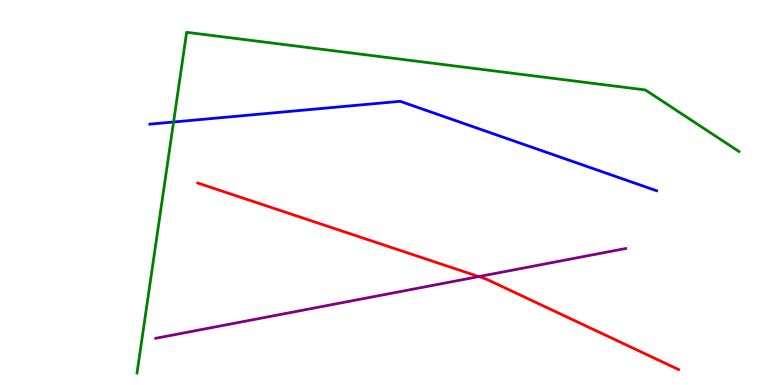[{'lines': ['blue', 'red'], 'intersections': []}, {'lines': ['green', 'red'], 'intersections': []}, {'lines': ['purple', 'red'], 'intersections': [{'x': 6.18, 'y': 2.82}]}, {'lines': ['blue', 'green'], 'intersections': [{'x': 2.24, 'y': 6.83}]}, {'lines': ['blue', 'purple'], 'intersections': []}, {'lines': ['green', 'purple'], 'intersections': []}]